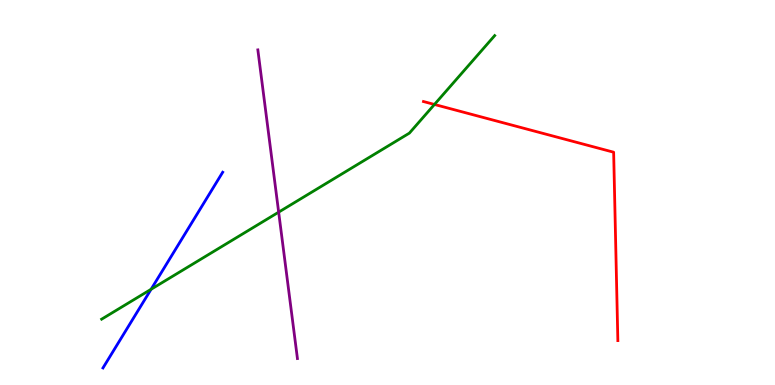[{'lines': ['blue', 'red'], 'intersections': []}, {'lines': ['green', 'red'], 'intersections': [{'x': 5.61, 'y': 7.29}]}, {'lines': ['purple', 'red'], 'intersections': []}, {'lines': ['blue', 'green'], 'intersections': [{'x': 1.95, 'y': 2.49}]}, {'lines': ['blue', 'purple'], 'intersections': []}, {'lines': ['green', 'purple'], 'intersections': [{'x': 3.6, 'y': 4.49}]}]